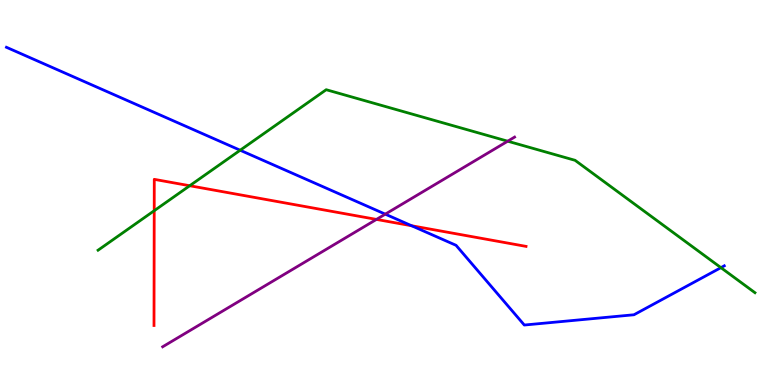[{'lines': ['blue', 'red'], 'intersections': [{'x': 5.31, 'y': 4.14}]}, {'lines': ['green', 'red'], 'intersections': [{'x': 1.99, 'y': 4.53}, {'x': 2.45, 'y': 5.18}]}, {'lines': ['purple', 'red'], 'intersections': [{'x': 4.86, 'y': 4.3}]}, {'lines': ['blue', 'green'], 'intersections': [{'x': 3.1, 'y': 6.1}, {'x': 9.3, 'y': 3.05}]}, {'lines': ['blue', 'purple'], 'intersections': [{'x': 4.97, 'y': 4.44}]}, {'lines': ['green', 'purple'], 'intersections': [{'x': 6.55, 'y': 6.33}]}]